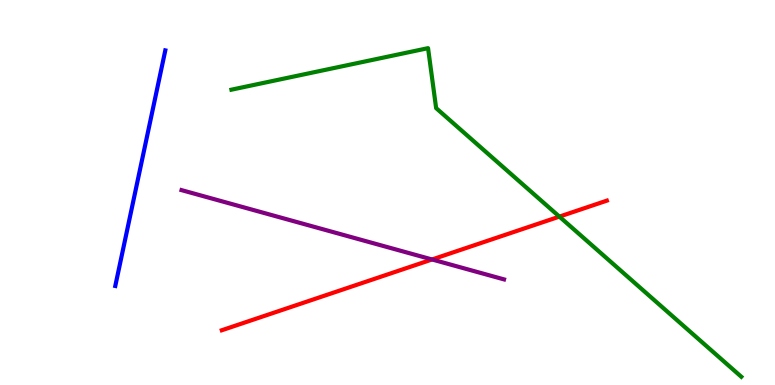[{'lines': ['blue', 'red'], 'intersections': []}, {'lines': ['green', 'red'], 'intersections': [{'x': 7.22, 'y': 4.37}]}, {'lines': ['purple', 'red'], 'intersections': [{'x': 5.58, 'y': 3.26}]}, {'lines': ['blue', 'green'], 'intersections': []}, {'lines': ['blue', 'purple'], 'intersections': []}, {'lines': ['green', 'purple'], 'intersections': []}]